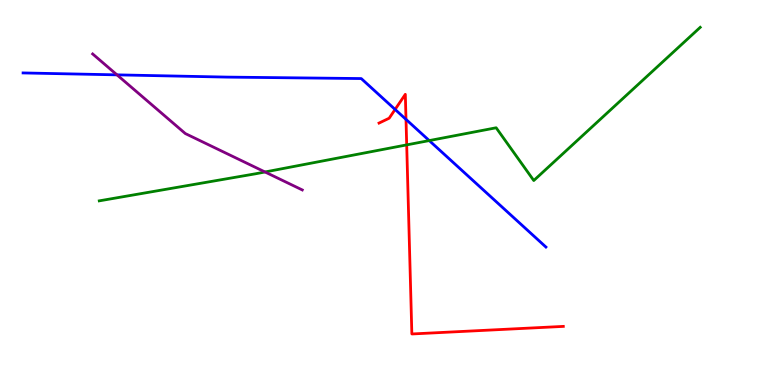[{'lines': ['blue', 'red'], 'intersections': [{'x': 5.1, 'y': 7.16}, {'x': 5.24, 'y': 6.9}]}, {'lines': ['green', 'red'], 'intersections': [{'x': 5.25, 'y': 6.24}]}, {'lines': ['purple', 'red'], 'intersections': []}, {'lines': ['blue', 'green'], 'intersections': [{'x': 5.54, 'y': 6.35}]}, {'lines': ['blue', 'purple'], 'intersections': [{'x': 1.51, 'y': 8.06}]}, {'lines': ['green', 'purple'], 'intersections': [{'x': 3.42, 'y': 5.53}]}]